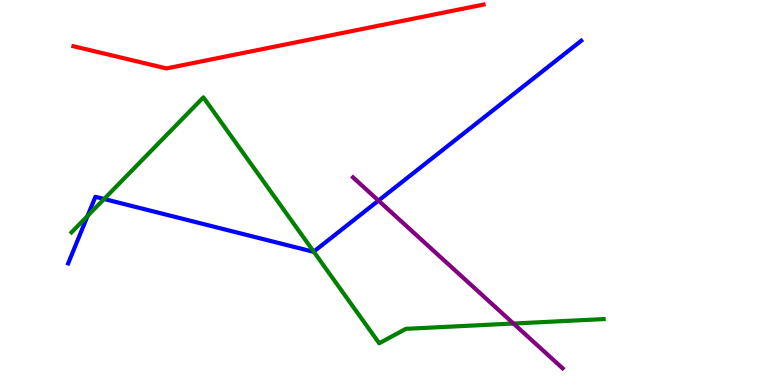[{'lines': ['blue', 'red'], 'intersections': []}, {'lines': ['green', 'red'], 'intersections': []}, {'lines': ['purple', 'red'], 'intersections': []}, {'lines': ['blue', 'green'], 'intersections': [{'x': 1.13, 'y': 4.39}, {'x': 1.34, 'y': 4.83}, {'x': 4.05, 'y': 3.46}]}, {'lines': ['blue', 'purple'], 'intersections': [{'x': 4.88, 'y': 4.79}]}, {'lines': ['green', 'purple'], 'intersections': [{'x': 6.63, 'y': 1.6}]}]